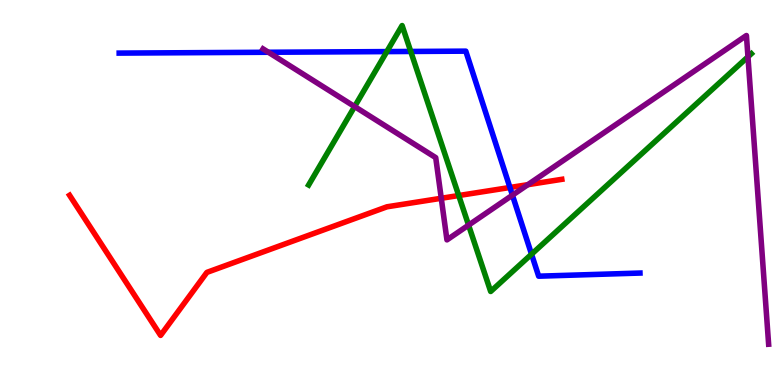[{'lines': ['blue', 'red'], 'intersections': [{'x': 6.58, 'y': 5.13}]}, {'lines': ['green', 'red'], 'intersections': [{'x': 5.92, 'y': 4.92}]}, {'lines': ['purple', 'red'], 'intersections': [{'x': 5.69, 'y': 4.85}, {'x': 6.81, 'y': 5.2}]}, {'lines': ['blue', 'green'], 'intersections': [{'x': 4.99, 'y': 8.66}, {'x': 5.3, 'y': 8.66}, {'x': 6.86, 'y': 3.4}]}, {'lines': ['blue', 'purple'], 'intersections': [{'x': 3.46, 'y': 8.64}, {'x': 6.61, 'y': 4.93}]}, {'lines': ['green', 'purple'], 'intersections': [{'x': 4.58, 'y': 7.23}, {'x': 6.05, 'y': 4.15}, {'x': 9.65, 'y': 8.52}]}]